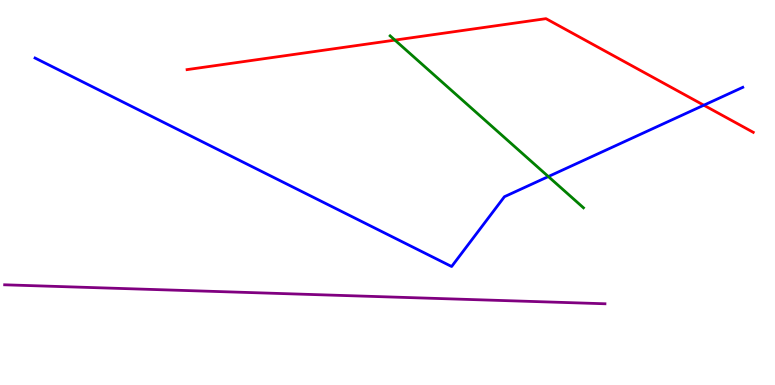[{'lines': ['blue', 'red'], 'intersections': [{'x': 9.08, 'y': 7.27}]}, {'lines': ['green', 'red'], 'intersections': [{'x': 5.1, 'y': 8.96}]}, {'lines': ['purple', 'red'], 'intersections': []}, {'lines': ['blue', 'green'], 'intersections': [{'x': 7.08, 'y': 5.41}]}, {'lines': ['blue', 'purple'], 'intersections': []}, {'lines': ['green', 'purple'], 'intersections': []}]